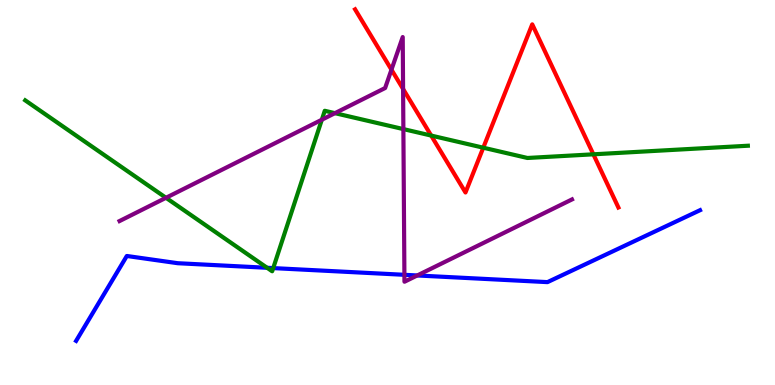[{'lines': ['blue', 'red'], 'intersections': []}, {'lines': ['green', 'red'], 'intersections': [{'x': 5.56, 'y': 6.48}, {'x': 6.24, 'y': 6.16}, {'x': 7.66, 'y': 5.99}]}, {'lines': ['purple', 'red'], 'intersections': [{'x': 5.05, 'y': 8.19}, {'x': 5.2, 'y': 7.69}]}, {'lines': ['blue', 'green'], 'intersections': [{'x': 3.45, 'y': 3.04}, {'x': 3.53, 'y': 3.04}]}, {'lines': ['blue', 'purple'], 'intersections': [{'x': 5.22, 'y': 2.86}, {'x': 5.38, 'y': 2.85}]}, {'lines': ['green', 'purple'], 'intersections': [{'x': 2.14, 'y': 4.86}, {'x': 4.15, 'y': 6.89}, {'x': 4.32, 'y': 7.06}, {'x': 5.2, 'y': 6.65}]}]